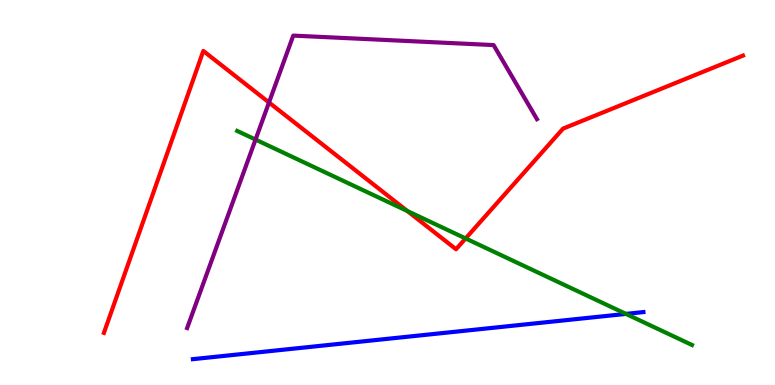[{'lines': ['blue', 'red'], 'intersections': []}, {'lines': ['green', 'red'], 'intersections': [{'x': 5.26, 'y': 4.52}, {'x': 6.01, 'y': 3.81}]}, {'lines': ['purple', 'red'], 'intersections': [{'x': 3.47, 'y': 7.34}]}, {'lines': ['blue', 'green'], 'intersections': [{'x': 8.08, 'y': 1.85}]}, {'lines': ['blue', 'purple'], 'intersections': []}, {'lines': ['green', 'purple'], 'intersections': [{'x': 3.3, 'y': 6.37}]}]